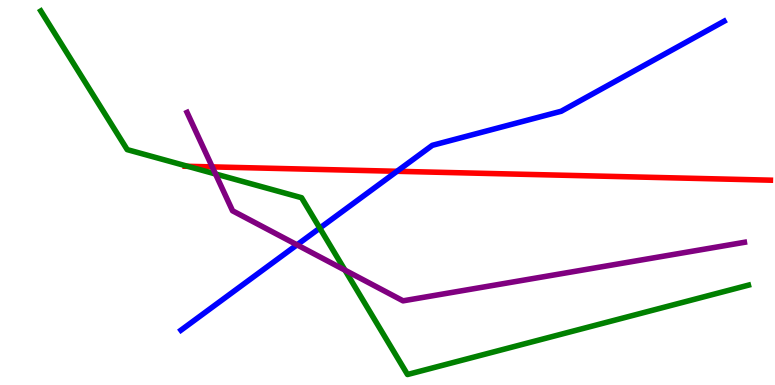[{'lines': ['blue', 'red'], 'intersections': [{'x': 5.12, 'y': 5.55}]}, {'lines': ['green', 'red'], 'intersections': [{'x': 2.42, 'y': 5.68}]}, {'lines': ['purple', 'red'], 'intersections': [{'x': 2.74, 'y': 5.67}]}, {'lines': ['blue', 'green'], 'intersections': [{'x': 4.13, 'y': 4.08}]}, {'lines': ['blue', 'purple'], 'intersections': [{'x': 3.83, 'y': 3.64}]}, {'lines': ['green', 'purple'], 'intersections': [{'x': 2.78, 'y': 5.48}, {'x': 4.45, 'y': 2.98}]}]